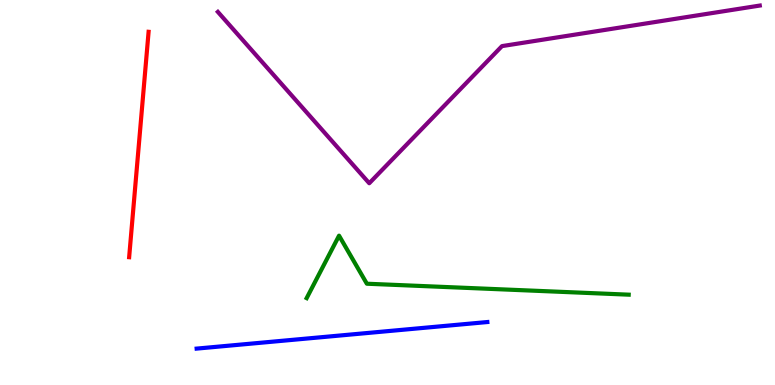[{'lines': ['blue', 'red'], 'intersections': []}, {'lines': ['green', 'red'], 'intersections': []}, {'lines': ['purple', 'red'], 'intersections': []}, {'lines': ['blue', 'green'], 'intersections': []}, {'lines': ['blue', 'purple'], 'intersections': []}, {'lines': ['green', 'purple'], 'intersections': []}]